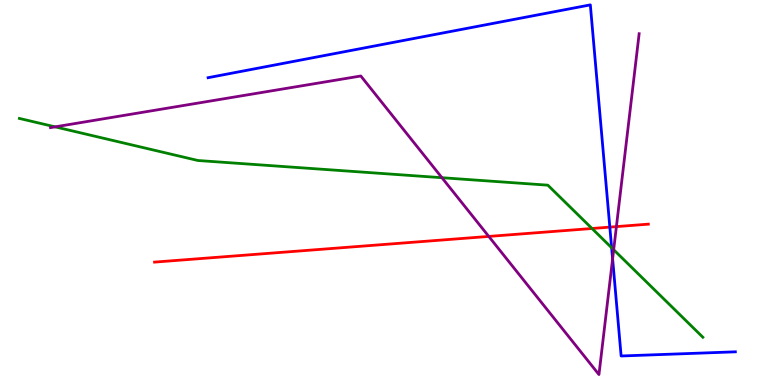[{'lines': ['blue', 'red'], 'intersections': [{'x': 7.87, 'y': 4.1}]}, {'lines': ['green', 'red'], 'intersections': [{'x': 7.64, 'y': 4.07}]}, {'lines': ['purple', 'red'], 'intersections': [{'x': 6.31, 'y': 3.86}, {'x': 7.95, 'y': 4.11}]}, {'lines': ['blue', 'green'], 'intersections': [{'x': 7.89, 'y': 3.56}]}, {'lines': ['blue', 'purple'], 'intersections': [{'x': 7.9, 'y': 3.28}]}, {'lines': ['green', 'purple'], 'intersections': [{'x': 0.711, 'y': 6.71}, {'x': 5.7, 'y': 5.38}, {'x': 7.92, 'y': 3.51}]}]